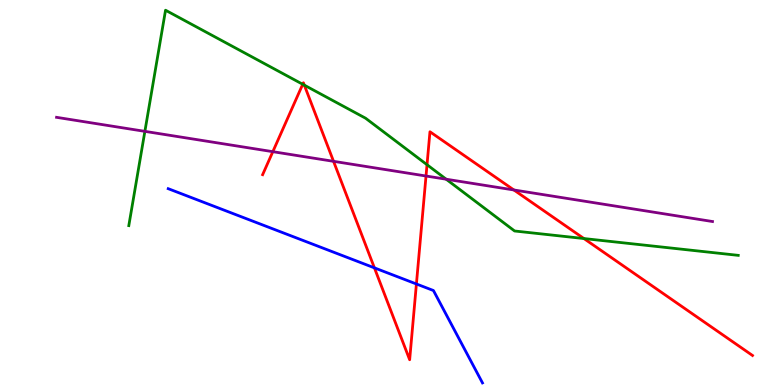[{'lines': ['blue', 'red'], 'intersections': [{'x': 4.83, 'y': 3.04}, {'x': 5.37, 'y': 2.62}]}, {'lines': ['green', 'red'], 'intersections': [{'x': 3.91, 'y': 7.81}, {'x': 3.93, 'y': 7.79}, {'x': 5.51, 'y': 5.72}, {'x': 7.53, 'y': 3.8}]}, {'lines': ['purple', 'red'], 'intersections': [{'x': 3.52, 'y': 6.06}, {'x': 4.3, 'y': 5.81}, {'x': 5.5, 'y': 5.43}, {'x': 6.63, 'y': 5.07}]}, {'lines': ['blue', 'green'], 'intersections': []}, {'lines': ['blue', 'purple'], 'intersections': []}, {'lines': ['green', 'purple'], 'intersections': [{'x': 1.87, 'y': 6.59}, {'x': 5.76, 'y': 5.34}]}]